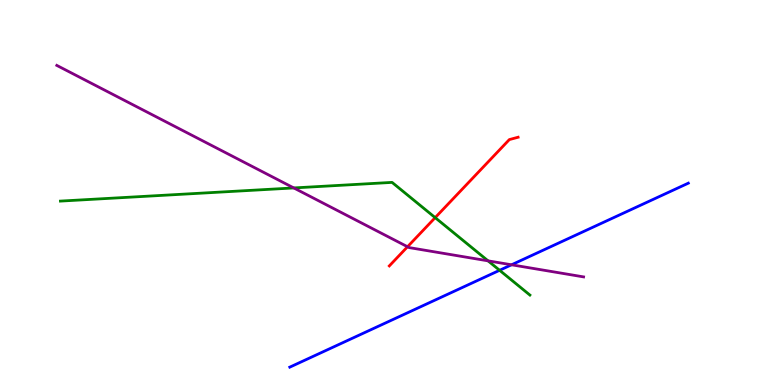[{'lines': ['blue', 'red'], 'intersections': []}, {'lines': ['green', 'red'], 'intersections': [{'x': 5.62, 'y': 4.35}]}, {'lines': ['purple', 'red'], 'intersections': [{'x': 5.26, 'y': 3.59}]}, {'lines': ['blue', 'green'], 'intersections': [{'x': 6.45, 'y': 2.98}]}, {'lines': ['blue', 'purple'], 'intersections': [{'x': 6.6, 'y': 3.12}]}, {'lines': ['green', 'purple'], 'intersections': [{'x': 3.79, 'y': 5.12}, {'x': 6.3, 'y': 3.22}]}]